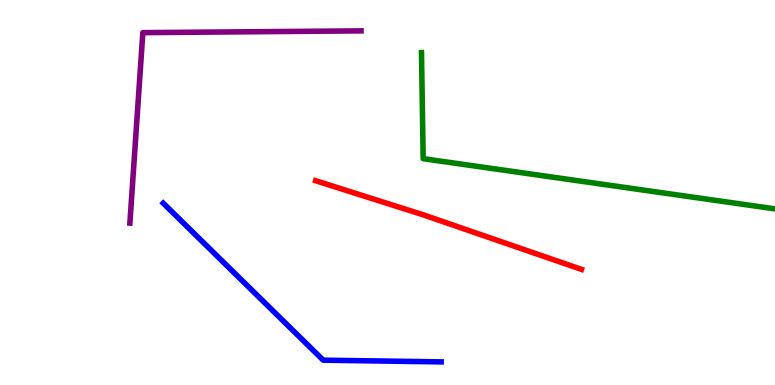[{'lines': ['blue', 'red'], 'intersections': []}, {'lines': ['green', 'red'], 'intersections': []}, {'lines': ['purple', 'red'], 'intersections': []}, {'lines': ['blue', 'green'], 'intersections': []}, {'lines': ['blue', 'purple'], 'intersections': []}, {'lines': ['green', 'purple'], 'intersections': []}]